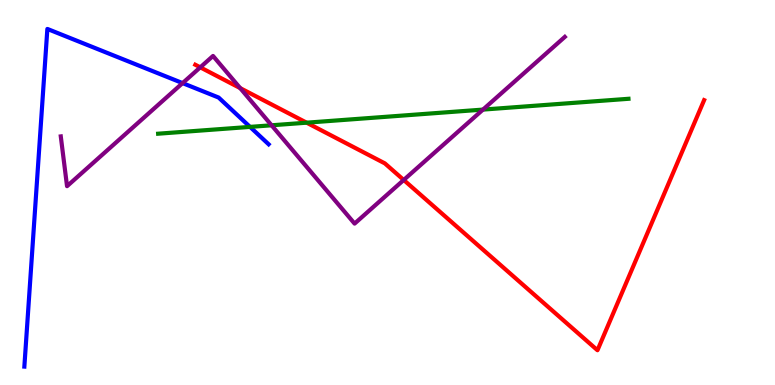[{'lines': ['blue', 'red'], 'intersections': []}, {'lines': ['green', 'red'], 'intersections': [{'x': 3.96, 'y': 6.81}]}, {'lines': ['purple', 'red'], 'intersections': [{'x': 2.58, 'y': 8.25}, {'x': 3.1, 'y': 7.71}, {'x': 5.21, 'y': 5.33}]}, {'lines': ['blue', 'green'], 'intersections': [{'x': 3.23, 'y': 6.7}]}, {'lines': ['blue', 'purple'], 'intersections': [{'x': 2.36, 'y': 7.84}]}, {'lines': ['green', 'purple'], 'intersections': [{'x': 3.5, 'y': 6.75}, {'x': 6.23, 'y': 7.15}]}]